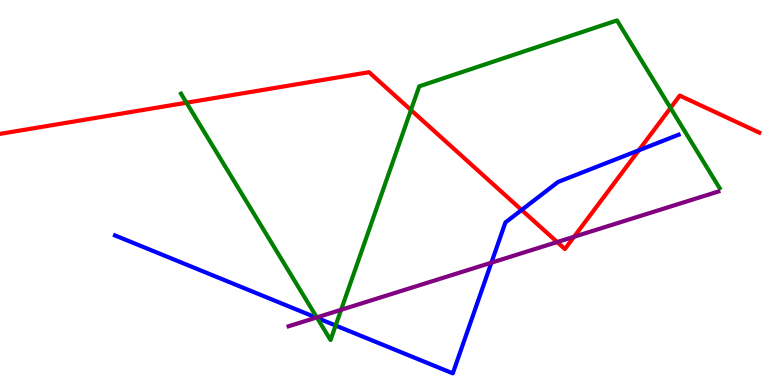[{'lines': ['blue', 'red'], 'intersections': [{'x': 6.73, 'y': 4.55}, {'x': 8.24, 'y': 6.1}]}, {'lines': ['green', 'red'], 'intersections': [{'x': 2.41, 'y': 7.33}, {'x': 5.3, 'y': 7.14}, {'x': 8.65, 'y': 7.2}]}, {'lines': ['purple', 'red'], 'intersections': [{'x': 7.19, 'y': 3.71}, {'x': 7.41, 'y': 3.85}]}, {'lines': ['blue', 'green'], 'intersections': [{'x': 4.09, 'y': 1.74}, {'x': 4.33, 'y': 1.55}]}, {'lines': ['blue', 'purple'], 'intersections': [{'x': 4.08, 'y': 1.75}, {'x': 6.34, 'y': 3.18}]}, {'lines': ['green', 'purple'], 'intersections': [{'x': 4.09, 'y': 1.76}, {'x': 4.4, 'y': 1.95}]}]